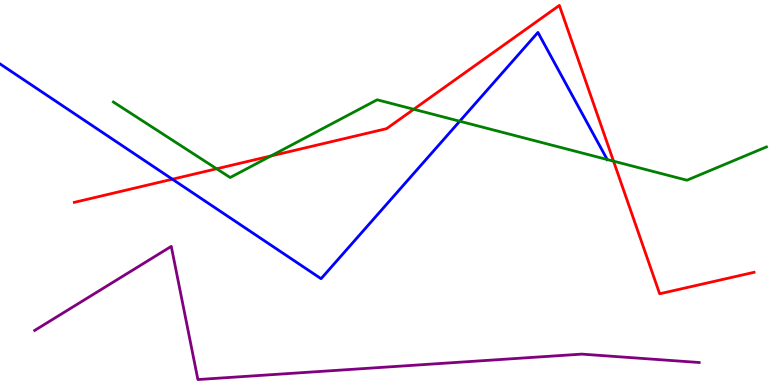[{'lines': ['blue', 'red'], 'intersections': [{'x': 2.22, 'y': 5.35}]}, {'lines': ['green', 'red'], 'intersections': [{'x': 2.8, 'y': 5.62}, {'x': 3.5, 'y': 5.95}, {'x': 5.34, 'y': 7.16}, {'x': 7.92, 'y': 5.81}]}, {'lines': ['purple', 'red'], 'intersections': []}, {'lines': ['blue', 'green'], 'intersections': [{'x': 5.93, 'y': 6.85}, {'x': 7.83, 'y': 5.86}]}, {'lines': ['blue', 'purple'], 'intersections': []}, {'lines': ['green', 'purple'], 'intersections': []}]